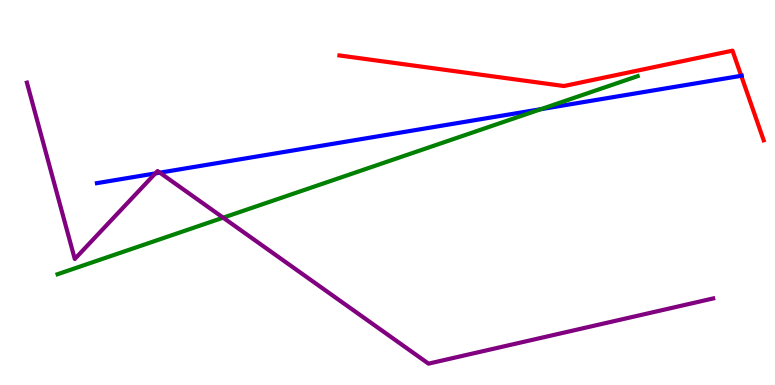[{'lines': ['blue', 'red'], 'intersections': [{'x': 9.56, 'y': 8.03}]}, {'lines': ['green', 'red'], 'intersections': []}, {'lines': ['purple', 'red'], 'intersections': []}, {'lines': ['blue', 'green'], 'intersections': [{'x': 6.98, 'y': 7.16}]}, {'lines': ['blue', 'purple'], 'intersections': [{'x': 2.0, 'y': 5.5}, {'x': 2.06, 'y': 5.52}]}, {'lines': ['green', 'purple'], 'intersections': [{'x': 2.88, 'y': 4.35}]}]